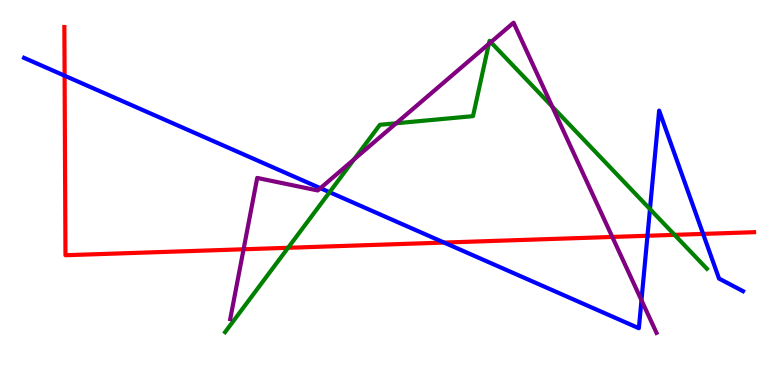[{'lines': ['blue', 'red'], 'intersections': [{'x': 0.834, 'y': 8.03}, {'x': 5.73, 'y': 3.7}, {'x': 8.35, 'y': 3.88}, {'x': 9.07, 'y': 3.92}]}, {'lines': ['green', 'red'], 'intersections': [{'x': 3.72, 'y': 3.56}, {'x': 8.7, 'y': 3.9}]}, {'lines': ['purple', 'red'], 'intersections': [{'x': 3.14, 'y': 3.53}, {'x': 7.9, 'y': 3.85}]}, {'lines': ['blue', 'green'], 'intersections': [{'x': 4.25, 'y': 5.01}, {'x': 8.39, 'y': 4.57}]}, {'lines': ['blue', 'purple'], 'intersections': [{'x': 4.13, 'y': 5.11}, {'x': 8.28, 'y': 2.2}]}, {'lines': ['green', 'purple'], 'intersections': [{'x': 4.57, 'y': 5.86}, {'x': 5.11, 'y': 6.8}, {'x': 6.31, 'y': 8.86}, {'x': 6.33, 'y': 8.9}, {'x': 7.13, 'y': 7.23}]}]